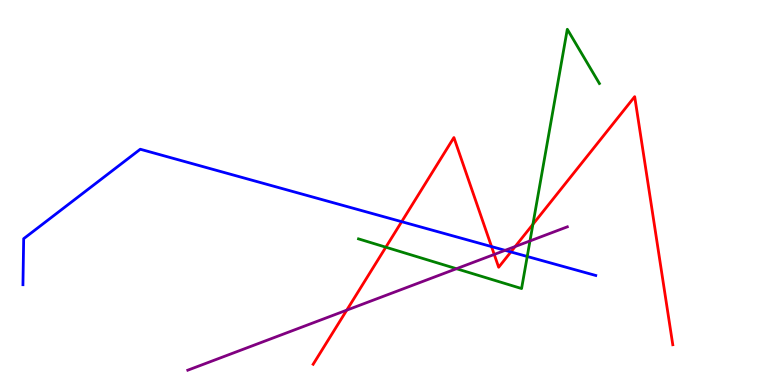[{'lines': ['blue', 'red'], 'intersections': [{'x': 5.18, 'y': 4.24}, {'x': 6.34, 'y': 3.6}, {'x': 6.59, 'y': 3.46}]}, {'lines': ['green', 'red'], 'intersections': [{'x': 4.98, 'y': 3.58}, {'x': 6.88, 'y': 4.17}]}, {'lines': ['purple', 'red'], 'intersections': [{'x': 4.47, 'y': 1.94}, {'x': 6.38, 'y': 3.39}, {'x': 6.65, 'y': 3.6}]}, {'lines': ['blue', 'green'], 'intersections': [{'x': 6.8, 'y': 3.34}]}, {'lines': ['blue', 'purple'], 'intersections': [{'x': 6.52, 'y': 3.5}]}, {'lines': ['green', 'purple'], 'intersections': [{'x': 5.89, 'y': 3.02}, {'x': 6.84, 'y': 3.74}]}]